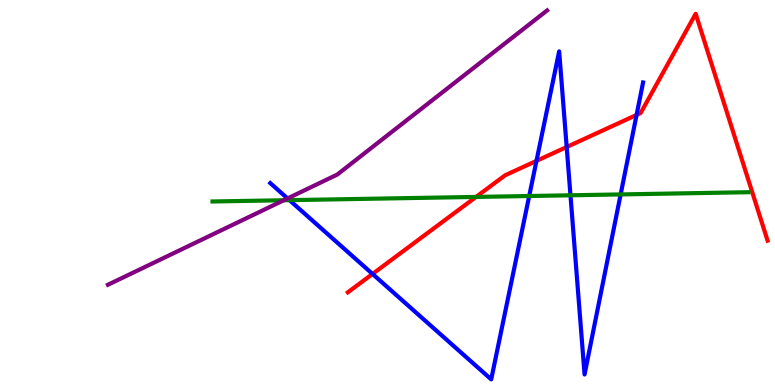[{'lines': ['blue', 'red'], 'intersections': [{'x': 4.81, 'y': 2.88}, {'x': 6.92, 'y': 5.82}, {'x': 7.31, 'y': 6.18}, {'x': 8.21, 'y': 7.02}]}, {'lines': ['green', 'red'], 'intersections': [{'x': 6.14, 'y': 4.89}]}, {'lines': ['purple', 'red'], 'intersections': []}, {'lines': ['blue', 'green'], 'intersections': [{'x': 3.74, 'y': 4.8}, {'x': 6.83, 'y': 4.91}, {'x': 7.36, 'y': 4.93}, {'x': 8.01, 'y': 4.95}]}, {'lines': ['blue', 'purple'], 'intersections': [{'x': 3.71, 'y': 4.85}]}, {'lines': ['green', 'purple'], 'intersections': [{'x': 3.66, 'y': 4.8}]}]